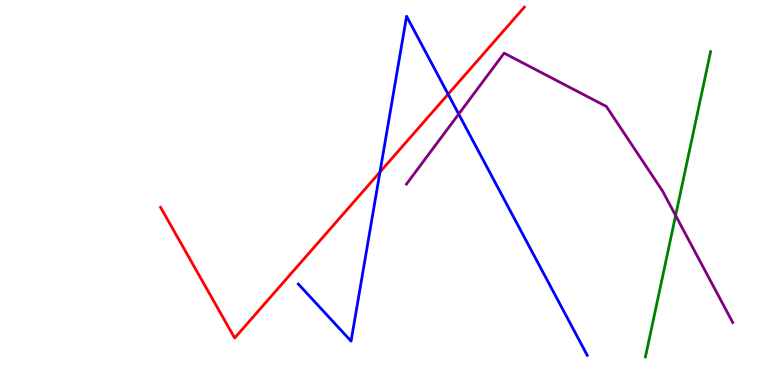[{'lines': ['blue', 'red'], 'intersections': [{'x': 4.9, 'y': 5.53}, {'x': 5.78, 'y': 7.55}]}, {'lines': ['green', 'red'], 'intersections': []}, {'lines': ['purple', 'red'], 'intersections': []}, {'lines': ['blue', 'green'], 'intersections': []}, {'lines': ['blue', 'purple'], 'intersections': [{'x': 5.92, 'y': 7.04}]}, {'lines': ['green', 'purple'], 'intersections': [{'x': 8.72, 'y': 4.4}]}]